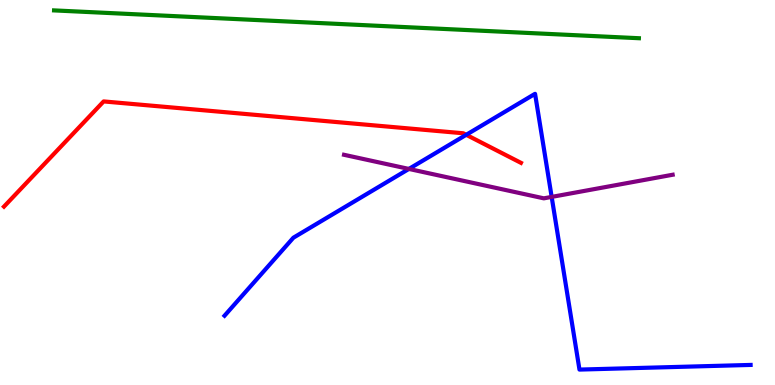[{'lines': ['blue', 'red'], 'intersections': [{'x': 6.02, 'y': 6.5}]}, {'lines': ['green', 'red'], 'intersections': []}, {'lines': ['purple', 'red'], 'intersections': []}, {'lines': ['blue', 'green'], 'intersections': []}, {'lines': ['blue', 'purple'], 'intersections': [{'x': 5.28, 'y': 5.61}, {'x': 7.12, 'y': 4.89}]}, {'lines': ['green', 'purple'], 'intersections': []}]